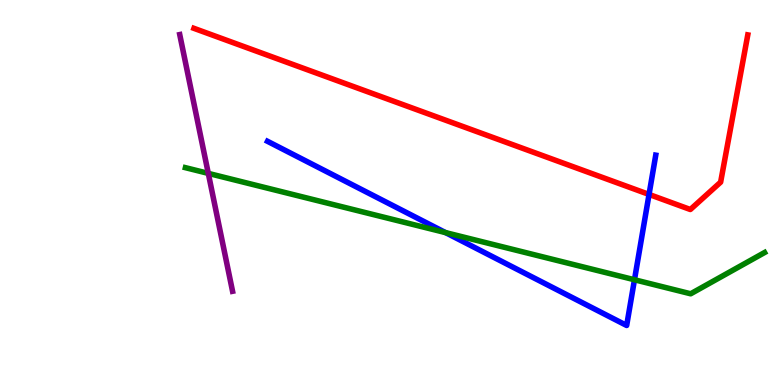[{'lines': ['blue', 'red'], 'intersections': [{'x': 8.37, 'y': 4.95}]}, {'lines': ['green', 'red'], 'intersections': []}, {'lines': ['purple', 'red'], 'intersections': []}, {'lines': ['blue', 'green'], 'intersections': [{'x': 5.75, 'y': 3.96}, {'x': 8.19, 'y': 2.73}]}, {'lines': ['blue', 'purple'], 'intersections': []}, {'lines': ['green', 'purple'], 'intersections': [{'x': 2.69, 'y': 5.5}]}]